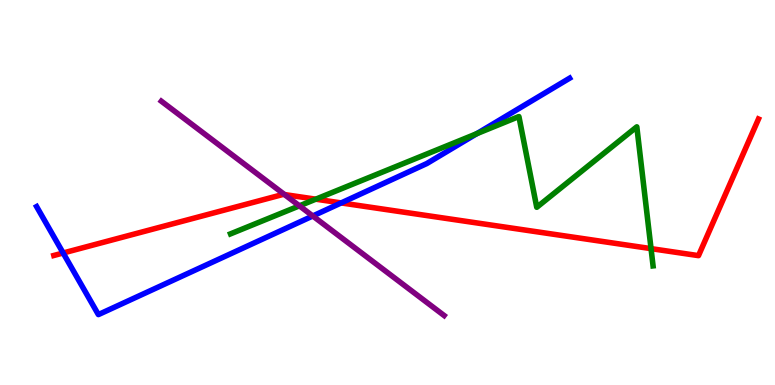[{'lines': ['blue', 'red'], 'intersections': [{'x': 0.815, 'y': 3.43}, {'x': 4.4, 'y': 4.73}]}, {'lines': ['green', 'red'], 'intersections': [{'x': 4.07, 'y': 4.83}, {'x': 8.4, 'y': 3.54}]}, {'lines': ['purple', 'red'], 'intersections': [{'x': 3.67, 'y': 4.95}]}, {'lines': ['blue', 'green'], 'intersections': [{'x': 6.15, 'y': 6.53}]}, {'lines': ['blue', 'purple'], 'intersections': [{'x': 4.04, 'y': 4.39}]}, {'lines': ['green', 'purple'], 'intersections': [{'x': 3.86, 'y': 4.65}]}]